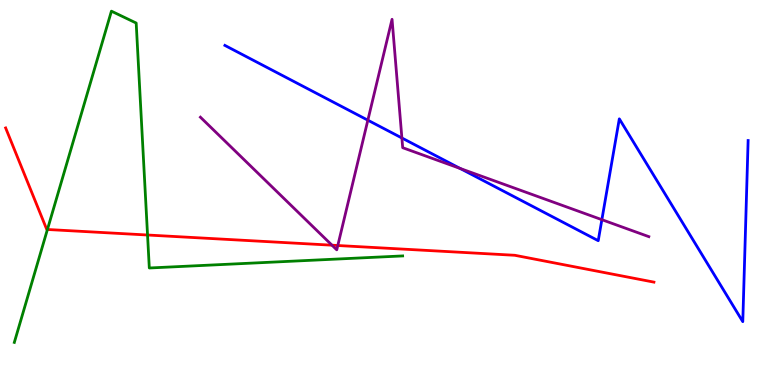[{'lines': ['blue', 'red'], 'intersections': []}, {'lines': ['green', 'red'], 'intersections': [{'x': 0.612, 'y': 4.04}, {'x': 1.9, 'y': 3.9}]}, {'lines': ['purple', 'red'], 'intersections': [{'x': 4.28, 'y': 3.63}, {'x': 4.36, 'y': 3.62}]}, {'lines': ['blue', 'green'], 'intersections': []}, {'lines': ['blue', 'purple'], 'intersections': [{'x': 4.75, 'y': 6.88}, {'x': 5.19, 'y': 6.42}, {'x': 5.94, 'y': 5.62}, {'x': 7.77, 'y': 4.29}]}, {'lines': ['green', 'purple'], 'intersections': []}]